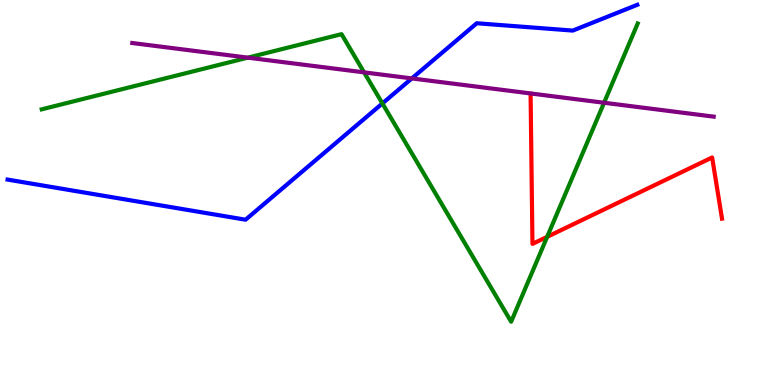[{'lines': ['blue', 'red'], 'intersections': []}, {'lines': ['green', 'red'], 'intersections': [{'x': 7.06, 'y': 3.85}]}, {'lines': ['purple', 'red'], 'intersections': []}, {'lines': ['blue', 'green'], 'intersections': [{'x': 4.93, 'y': 7.31}]}, {'lines': ['blue', 'purple'], 'intersections': [{'x': 5.31, 'y': 7.96}]}, {'lines': ['green', 'purple'], 'intersections': [{'x': 3.2, 'y': 8.5}, {'x': 4.7, 'y': 8.12}, {'x': 7.79, 'y': 7.33}]}]